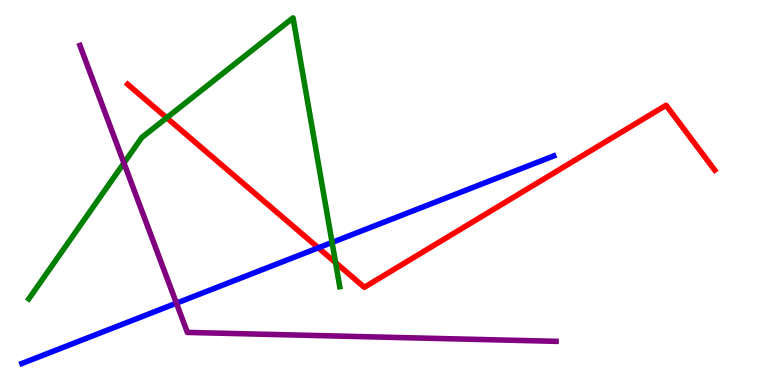[{'lines': ['blue', 'red'], 'intersections': [{'x': 4.11, 'y': 3.56}]}, {'lines': ['green', 'red'], 'intersections': [{'x': 2.15, 'y': 6.94}, {'x': 4.33, 'y': 3.18}]}, {'lines': ['purple', 'red'], 'intersections': []}, {'lines': ['blue', 'green'], 'intersections': [{'x': 4.28, 'y': 3.7}]}, {'lines': ['blue', 'purple'], 'intersections': [{'x': 2.28, 'y': 2.13}]}, {'lines': ['green', 'purple'], 'intersections': [{'x': 1.6, 'y': 5.77}]}]